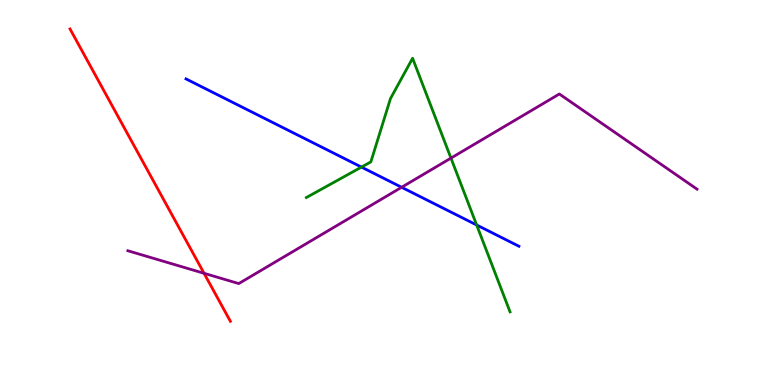[{'lines': ['blue', 'red'], 'intersections': []}, {'lines': ['green', 'red'], 'intersections': []}, {'lines': ['purple', 'red'], 'intersections': [{'x': 2.63, 'y': 2.9}]}, {'lines': ['blue', 'green'], 'intersections': [{'x': 4.66, 'y': 5.66}, {'x': 6.15, 'y': 4.16}]}, {'lines': ['blue', 'purple'], 'intersections': [{'x': 5.18, 'y': 5.14}]}, {'lines': ['green', 'purple'], 'intersections': [{'x': 5.82, 'y': 5.89}]}]